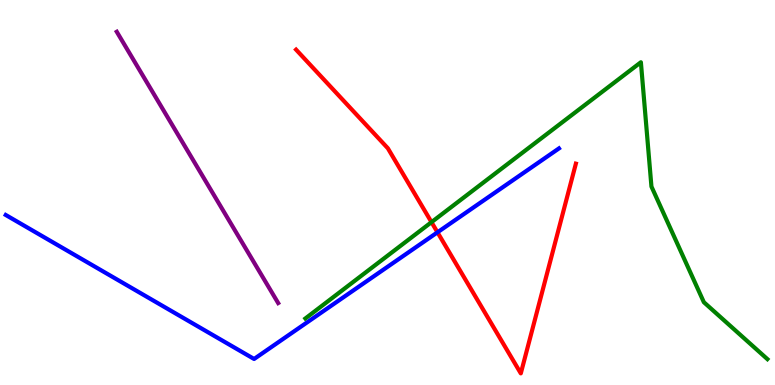[{'lines': ['blue', 'red'], 'intersections': [{'x': 5.64, 'y': 3.97}]}, {'lines': ['green', 'red'], 'intersections': [{'x': 5.57, 'y': 4.23}]}, {'lines': ['purple', 'red'], 'intersections': []}, {'lines': ['blue', 'green'], 'intersections': []}, {'lines': ['blue', 'purple'], 'intersections': []}, {'lines': ['green', 'purple'], 'intersections': []}]